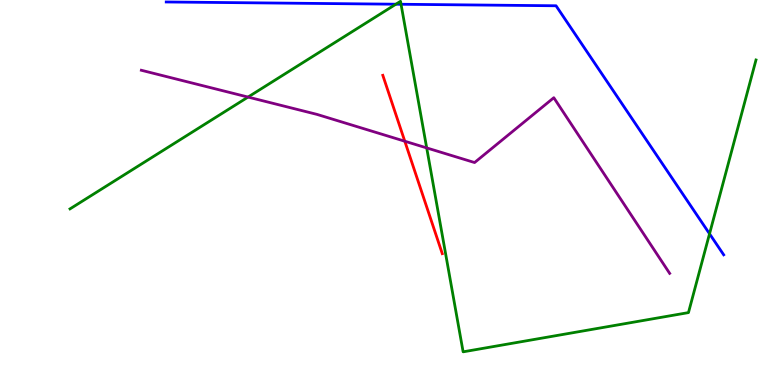[{'lines': ['blue', 'red'], 'intersections': []}, {'lines': ['green', 'red'], 'intersections': []}, {'lines': ['purple', 'red'], 'intersections': [{'x': 5.22, 'y': 6.33}]}, {'lines': ['blue', 'green'], 'intersections': [{'x': 5.11, 'y': 9.89}, {'x': 5.17, 'y': 9.89}, {'x': 9.16, 'y': 3.93}]}, {'lines': ['blue', 'purple'], 'intersections': []}, {'lines': ['green', 'purple'], 'intersections': [{'x': 3.2, 'y': 7.48}, {'x': 5.51, 'y': 6.16}]}]